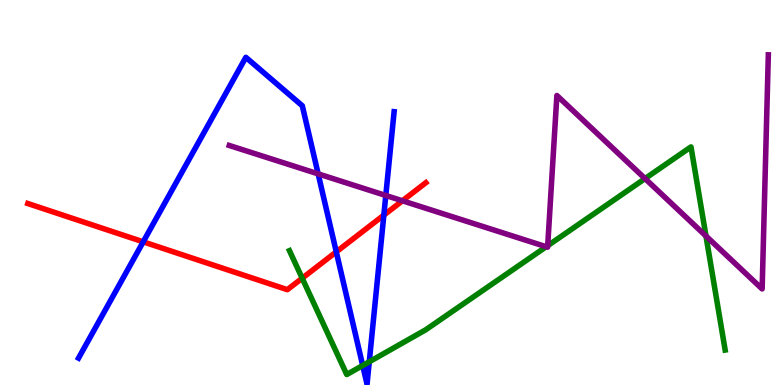[{'lines': ['blue', 'red'], 'intersections': [{'x': 1.85, 'y': 3.72}, {'x': 4.34, 'y': 3.46}, {'x': 4.95, 'y': 4.41}]}, {'lines': ['green', 'red'], 'intersections': [{'x': 3.9, 'y': 2.77}]}, {'lines': ['purple', 'red'], 'intersections': [{'x': 5.19, 'y': 4.78}]}, {'lines': ['blue', 'green'], 'intersections': [{'x': 4.68, 'y': 0.506}, {'x': 4.76, 'y': 0.603}]}, {'lines': ['blue', 'purple'], 'intersections': [{'x': 4.11, 'y': 5.48}, {'x': 4.98, 'y': 4.92}]}, {'lines': ['green', 'purple'], 'intersections': [{'x': 7.05, 'y': 3.59}, {'x': 7.07, 'y': 3.62}, {'x': 8.32, 'y': 5.36}, {'x': 9.11, 'y': 3.87}]}]